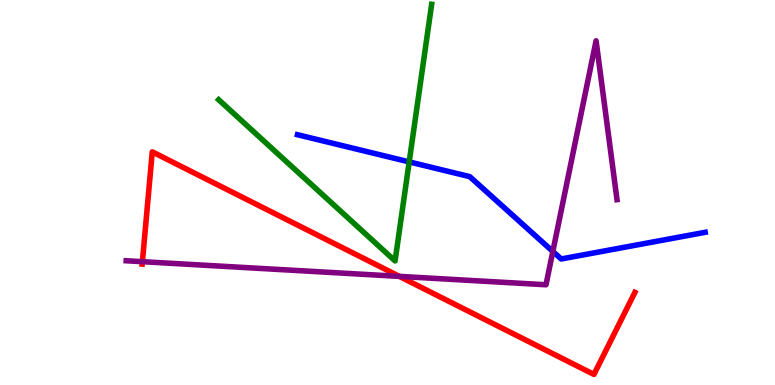[{'lines': ['blue', 'red'], 'intersections': []}, {'lines': ['green', 'red'], 'intersections': []}, {'lines': ['purple', 'red'], 'intersections': [{'x': 1.84, 'y': 3.2}, {'x': 5.15, 'y': 2.82}]}, {'lines': ['blue', 'green'], 'intersections': [{'x': 5.28, 'y': 5.79}]}, {'lines': ['blue', 'purple'], 'intersections': [{'x': 7.13, 'y': 3.47}]}, {'lines': ['green', 'purple'], 'intersections': []}]